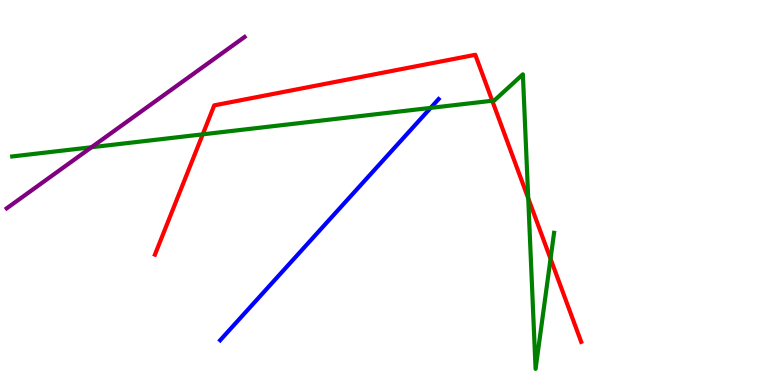[{'lines': ['blue', 'red'], 'intersections': []}, {'lines': ['green', 'red'], 'intersections': [{'x': 2.62, 'y': 6.51}, {'x': 6.35, 'y': 7.38}, {'x': 6.82, 'y': 4.85}, {'x': 7.1, 'y': 3.28}]}, {'lines': ['purple', 'red'], 'intersections': []}, {'lines': ['blue', 'green'], 'intersections': [{'x': 5.56, 'y': 7.2}]}, {'lines': ['blue', 'purple'], 'intersections': []}, {'lines': ['green', 'purple'], 'intersections': [{'x': 1.18, 'y': 6.18}]}]